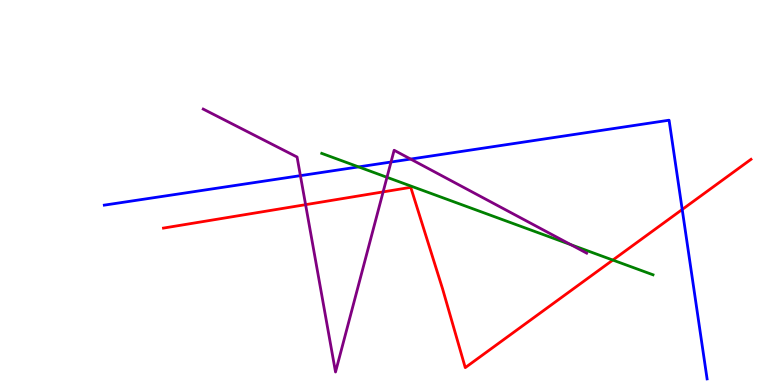[{'lines': ['blue', 'red'], 'intersections': [{'x': 8.8, 'y': 4.56}]}, {'lines': ['green', 'red'], 'intersections': [{'x': 7.91, 'y': 3.25}]}, {'lines': ['purple', 'red'], 'intersections': [{'x': 3.94, 'y': 4.68}, {'x': 4.94, 'y': 5.02}]}, {'lines': ['blue', 'green'], 'intersections': [{'x': 4.63, 'y': 5.67}]}, {'lines': ['blue', 'purple'], 'intersections': [{'x': 3.88, 'y': 5.44}, {'x': 5.05, 'y': 5.79}, {'x': 5.3, 'y': 5.87}]}, {'lines': ['green', 'purple'], 'intersections': [{'x': 4.99, 'y': 5.39}, {'x': 7.37, 'y': 3.64}]}]